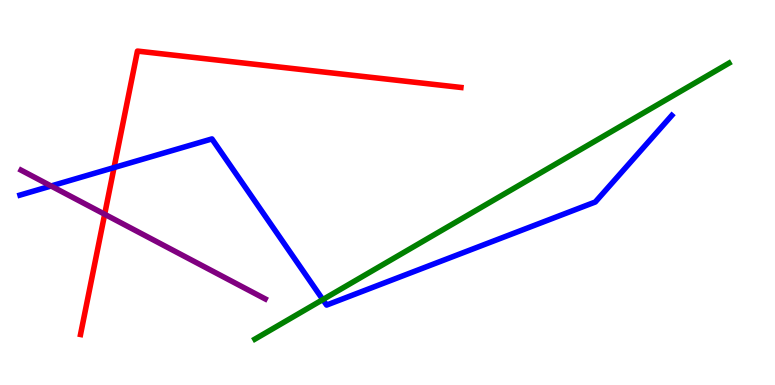[{'lines': ['blue', 'red'], 'intersections': [{'x': 1.47, 'y': 5.65}]}, {'lines': ['green', 'red'], 'intersections': []}, {'lines': ['purple', 'red'], 'intersections': [{'x': 1.35, 'y': 4.44}]}, {'lines': ['blue', 'green'], 'intersections': [{'x': 4.17, 'y': 2.22}]}, {'lines': ['blue', 'purple'], 'intersections': [{'x': 0.659, 'y': 5.17}]}, {'lines': ['green', 'purple'], 'intersections': []}]